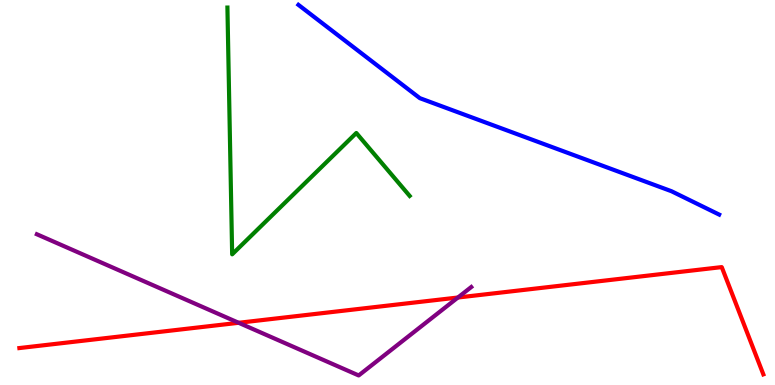[{'lines': ['blue', 'red'], 'intersections': []}, {'lines': ['green', 'red'], 'intersections': []}, {'lines': ['purple', 'red'], 'intersections': [{'x': 3.08, 'y': 1.62}, {'x': 5.91, 'y': 2.27}]}, {'lines': ['blue', 'green'], 'intersections': []}, {'lines': ['blue', 'purple'], 'intersections': []}, {'lines': ['green', 'purple'], 'intersections': []}]